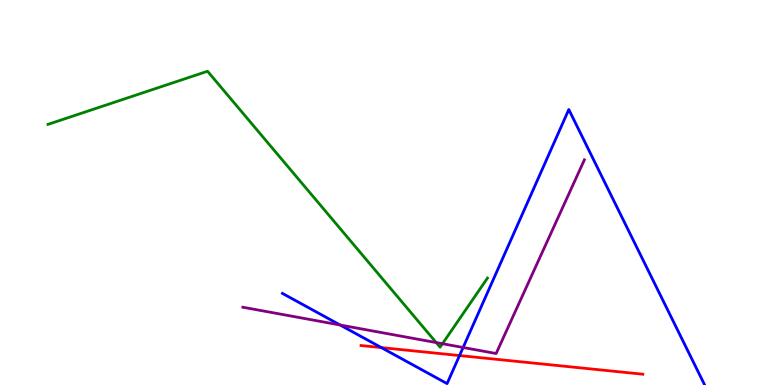[{'lines': ['blue', 'red'], 'intersections': [{'x': 4.92, 'y': 0.971}, {'x': 5.93, 'y': 0.765}]}, {'lines': ['green', 'red'], 'intersections': []}, {'lines': ['purple', 'red'], 'intersections': []}, {'lines': ['blue', 'green'], 'intersections': []}, {'lines': ['blue', 'purple'], 'intersections': [{'x': 4.39, 'y': 1.56}, {'x': 5.98, 'y': 0.974}]}, {'lines': ['green', 'purple'], 'intersections': [{'x': 5.63, 'y': 1.1}, {'x': 5.71, 'y': 1.07}]}]